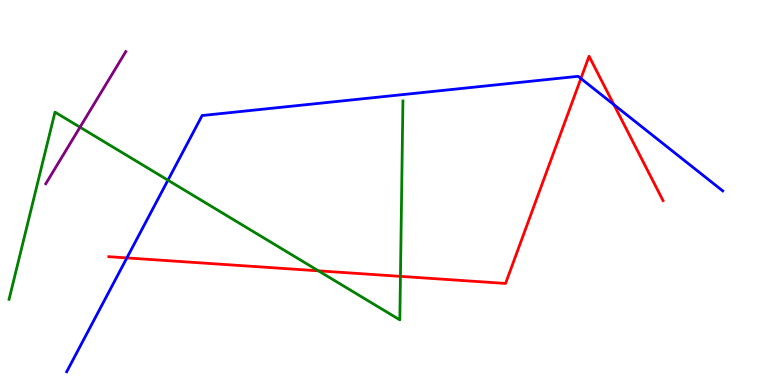[{'lines': ['blue', 'red'], 'intersections': [{'x': 1.64, 'y': 3.3}, {'x': 7.5, 'y': 7.96}, {'x': 7.92, 'y': 7.28}]}, {'lines': ['green', 'red'], 'intersections': [{'x': 4.11, 'y': 2.97}, {'x': 5.17, 'y': 2.82}]}, {'lines': ['purple', 'red'], 'intersections': []}, {'lines': ['blue', 'green'], 'intersections': [{'x': 2.17, 'y': 5.32}]}, {'lines': ['blue', 'purple'], 'intersections': []}, {'lines': ['green', 'purple'], 'intersections': [{'x': 1.03, 'y': 6.7}]}]